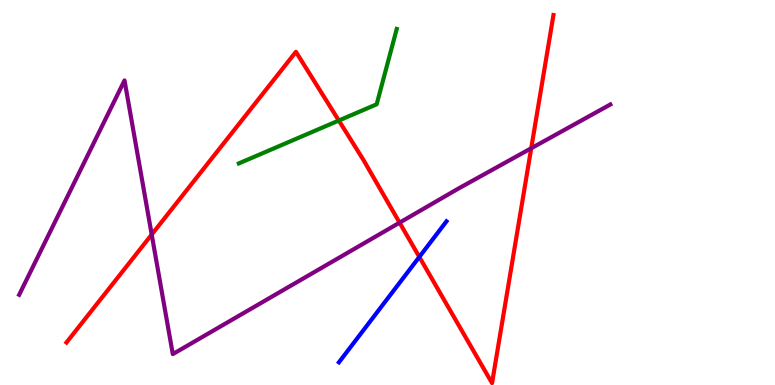[{'lines': ['blue', 'red'], 'intersections': [{'x': 5.41, 'y': 3.33}]}, {'lines': ['green', 'red'], 'intersections': [{'x': 4.37, 'y': 6.87}]}, {'lines': ['purple', 'red'], 'intersections': [{'x': 1.96, 'y': 3.91}, {'x': 5.16, 'y': 4.22}, {'x': 6.85, 'y': 6.15}]}, {'lines': ['blue', 'green'], 'intersections': []}, {'lines': ['blue', 'purple'], 'intersections': []}, {'lines': ['green', 'purple'], 'intersections': []}]